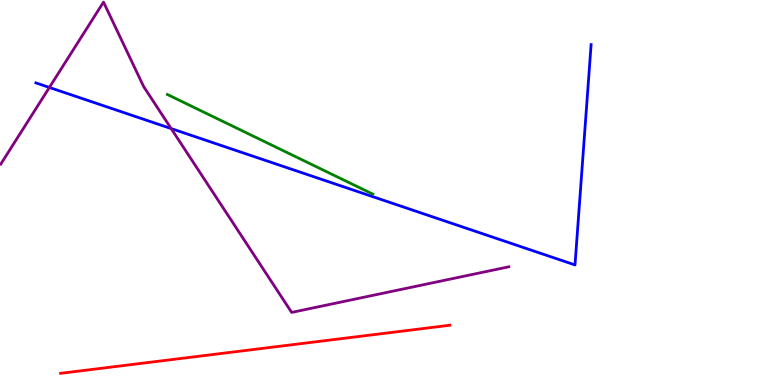[{'lines': ['blue', 'red'], 'intersections': []}, {'lines': ['green', 'red'], 'intersections': []}, {'lines': ['purple', 'red'], 'intersections': []}, {'lines': ['blue', 'green'], 'intersections': []}, {'lines': ['blue', 'purple'], 'intersections': [{'x': 0.637, 'y': 7.73}, {'x': 2.21, 'y': 6.66}]}, {'lines': ['green', 'purple'], 'intersections': []}]